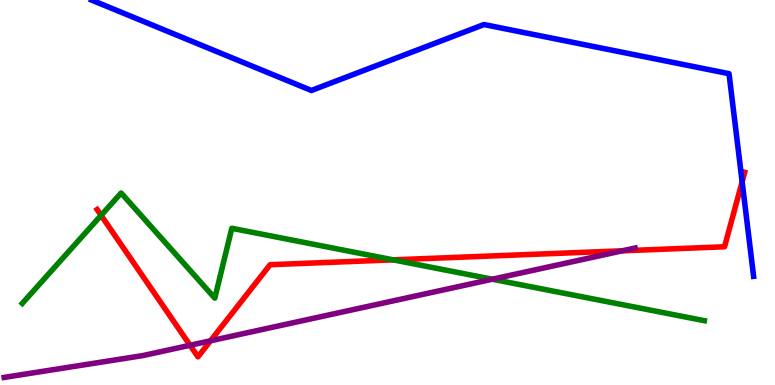[{'lines': ['blue', 'red'], 'intersections': [{'x': 9.58, 'y': 5.28}]}, {'lines': ['green', 'red'], 'intersections': [{'x': 1.3, 'y': 4.41}, {'x': 5.07, 'y': 3.25}]}, {'lines': ['purple', 'red'], 'intersections': [{'x': 2.45, 'y': 1.03}, {'x': 2.72, 'y': 1.15}, {'x': 8.03, 'y': 3.49}]}, {'lines': ['blue', 'green'], 'intersections': []}, {'lines': ['blue', 'purple'], 'intersections': []}, {'lines': ['green', 'purple'], 'intersections': [{'x': 6.35, 'y': 2.75}]}]